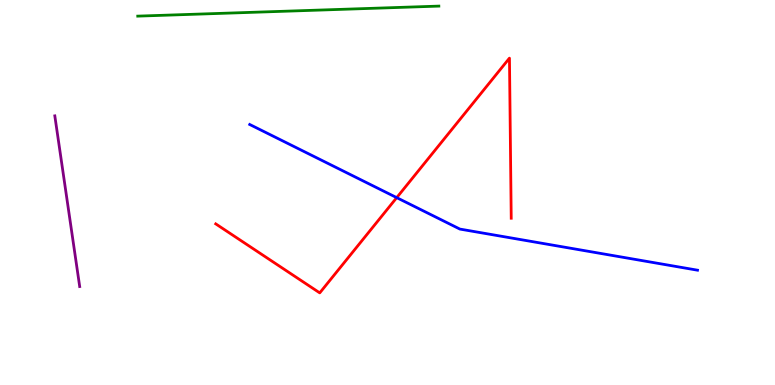[{'lines': ['blue', 'red'], 'intersections': [{'x': 5.12, 'y': 4.87}]}, {'lines': ['green', 'red'], 'intersections': []}, {'lines': ['purple', 'red'], 'intersections': []}, {'lines': ['blue', 'green'], 'intersections': []}, {'lines': ['blue', 'purple'], 'intersections': []}, {'lines': ['green', 'purple'], 'intersections': []}]